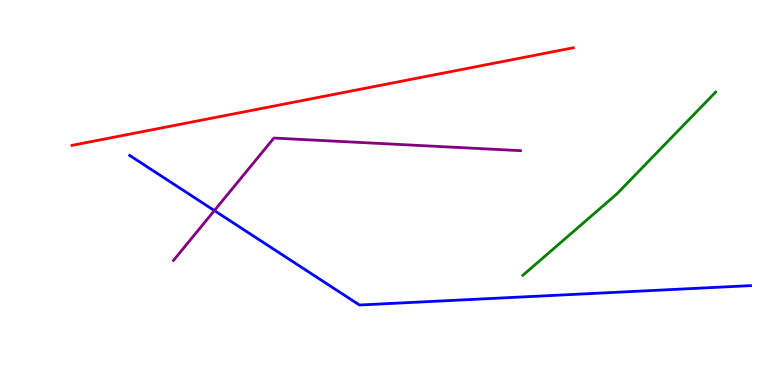[{'lines': ['blue', 'red'], 'intersections': []}, {'lines': ['green', 'red'], 'intersections': []}, {'lines': ['purple', 'red'], 'intersections': []}, {'lines': ['blue', 'green'], 'intersections': []}, {'lines': ['blue', 'purple'], 'intersections': [{'x': 2.77, 'y': 4.53}]}, {'lines': ['green', 'purple'], 'intersections': []}]